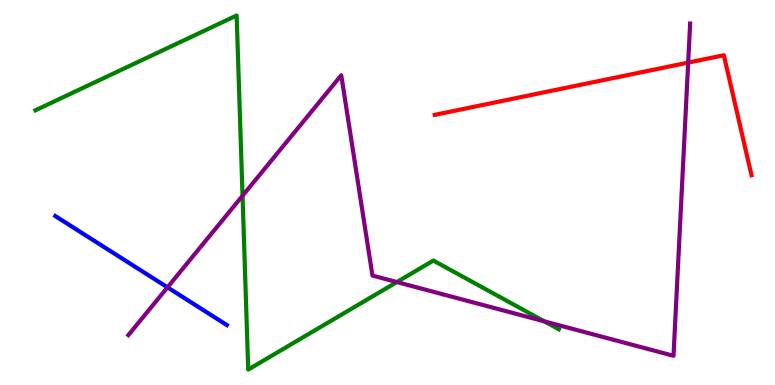[{'lines': ['blue', 'red'], 'intersections': []}, {'lines': ['green', 'red'], 'intersections': []}, {'lines': ['purple', 'red'], 'intersections': [{'x': 8.88, 'y': 8.37}]}, {'lines': ['blue', 'green'], 'intersections': []}, {'lines': ['blue', 'purple'], 'intersections': [{'x': 2.16, 'y': 2.54}]}, {'lines': ['green', 'purple'], 'intersections': [{'x': 3.13, 'y': 4.92}, {'x': 5.12, 'y': 2.67}, {'x': 7.02, 'y': 1.65}]}]